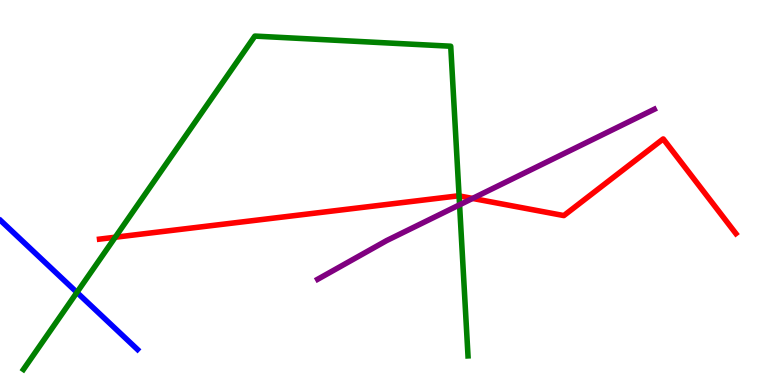[{'lines': ['blue', 'red'], 'intersections': []}, {'lines': ['green', 'red'], 'intersections': [{'x': 1.49, 'y': 3.84}, {'x': 5.92, 'y': 4.91}]}, {'lines': ['purple', 'red'], 'intersections': [{'x': 6.1, 'y': 4.85}]}, {'lines': ['blue', 'green'], 'intersections': [{'x': 0.993, 'y': 2.41}]}, {'lines': ['blue', 'purple'], 'intersections': []}, {'lines': ['green', 'purple'], 'intersections': [{'x': 5.93, 'y': 4.68}]}]